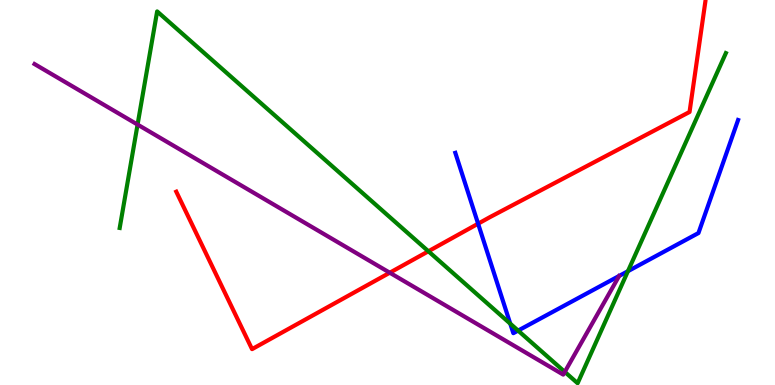[{'lines': ['blue', 'red'], 'intersections': [{'x': 6.17, 'y': 4.19}]}, {'lines': ['green', 'red'], 'intersections': [{'x': 5.53, 'y': 3.47}]}, {'lines': ['purple', 'red'], 'intersections': [{'x': 5.03, 'y': 2.92}]}, {'lines': ['blue', 'green'], 'intersections': [{'x': 6.58, 'y': 1.59}, {'x': 6.69, 'y': 1.41}, {'x': 8.1, 'y': 2.96}]}, {'lines': ['blue', 'purple'], 'intersections': []}, {'lines': ['green', 'purple'], 'intersections': [{'x': 1.78, 'y': 6.76}, {'x': 7.29, 'y': 0.341}]}]